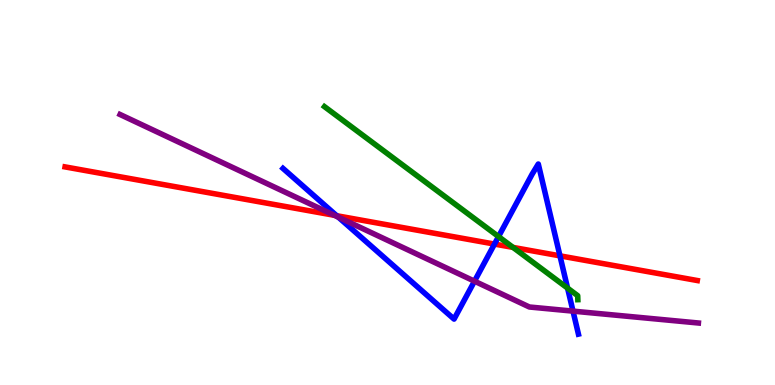[{'lines': ['blue', 'red'], 'intersections': [{'x': 4.34, 'y': 4.4}, {'x': 6.38, 'y': 3.66}, {'x': 7.23, 'y': 3.35}]}, {'lines': ['green', 'red'], 'intersections': [{'x': 6.62, 'y': 3.57}]}, {'lines': ['purple', 'red'], 'intersections': [{'x': 4.32, 'y': 4.41}]}, {'lines': ['blue', 'green'], 'intersections': [{'x': 6.43, 'y': 3.86}, {'x': 7.32, 'y': 2.52}]}, {'lines': ['blue', 'purple'], 'intersections': [{'x': 4.37, 'y': 4.36}, {'x': 6.12, 'y': 2.7}, {'x': 7.39, 'y': 1.92}]}, {'lines': ['green', 'purple'], 'intersections': []}]